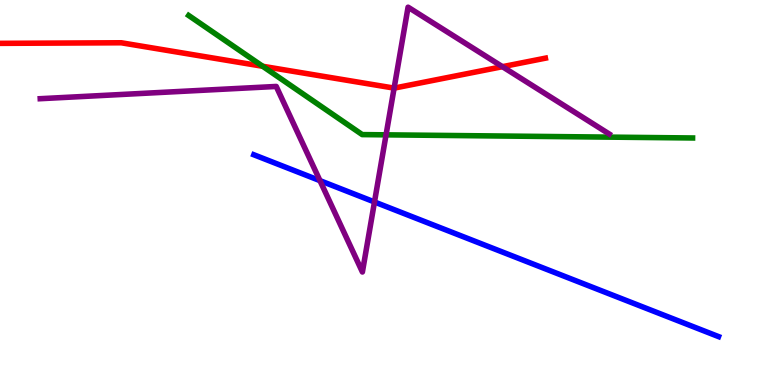[{'lines': ['blue', 'red'], 'intersections': []}, {'lines': ['green', 'red'], 'intersections': [{'x': 3.39, 'y': 8.28}]}, {'lines': ['purple', 'red'], 'intersections': [{'x': 5.09, 'y': 7.71}, {'x': 6.48, 'y': 8.27}]}, {'lines': ['blue', 'green'], 'intersections': []}, {'lines': ['blue', 'purple'], 'intersections': [{'x': 4.13, 'y': 5.31}, {'x': 4.83, 'y': 4.75}]}, {'lines': ['green', 'purple'], 'intersections': [{'x': 4.98, 'y': 6.5}]}]